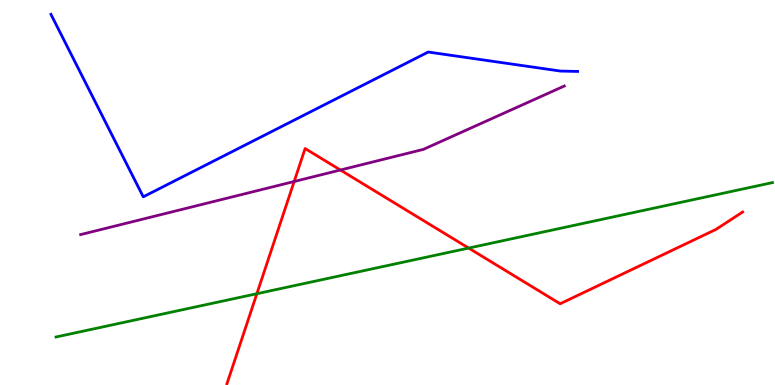[{'lines': ['blue', 'red'], 'intersections': []}, {'lines': ['green', 'red'], 'intersections': [{'x': 3.31, 'y': 2.37}, {'x': 6.05, 'y': 3.56}]}, {'lines': ['purple', 'red'], 'intersections': [{'x': 3.8, 'y': 5.29}, {'x': 4.39, 'y': 5.58}]}, {'lines': ['blue', 'green'], 'intersections': []}, {'lines': ['blue', 'purple'], 'intersections': []}, {'lines': ['green', 'purple'], 'intersections': []}]